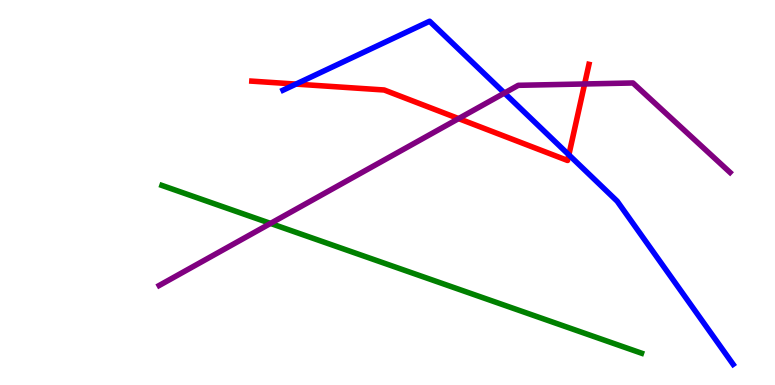[{'lines': ['blue', 'red'], 'intersections': [{'x': 3.82, 'y': 7.82}, {'x': 7.34, 'y': 5.98}]}, {'lines': ['green', 'red'], 'intersections': []}, {'lines': ['purple', 'red'], 'intersections': [{'x': 5.92, 'y': 6.92}, {'x': 7.54, 'y': 7.82}]}, {'lines': ['blue', 'green'], 'intersections': []}, {'lines': ['blue', 'purple'], 'intersections': [{'x': 6.51, 'y': 7.58}]}, {'lines': ['green', 'purple'], 'intersections': [{'x': 3.49, 'y': 4.2}]}]